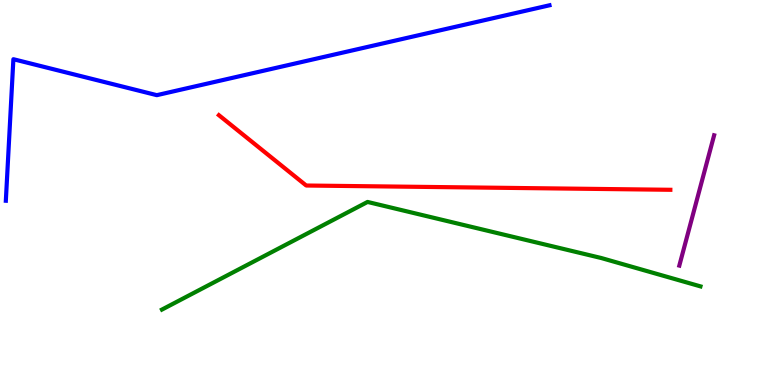[{'lines': ['blue', 'red'], 'intersections': []}, {'lines': ['green', 'red'], 'intersections': []}, {'lines': ['purple', 'red'], 'intersections': []}, {'lines': ['blue', 'green'], 'intersections': []}, {'lines': ['blue', 'purple'], 'intersections': []}, {'lines': ['green', 'purple'], 'intersections': []}]